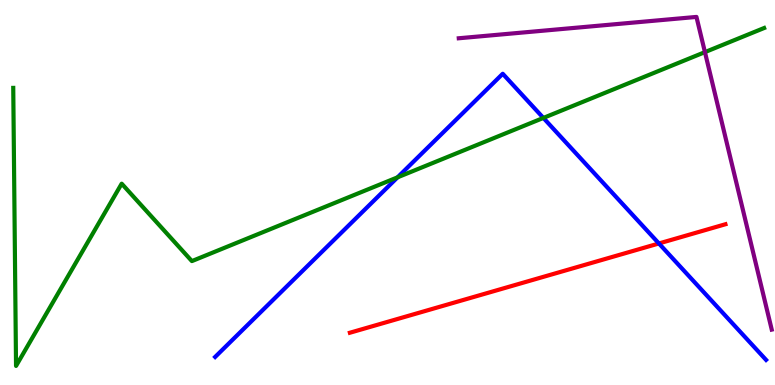[{'lines': ['blue', 'red'], 'intersections': [{'x': 8.5, 'y': 3.68}]}, {'lines': ['green', 'red'], 'intersections': []}, {'lines': ['purple', 'red'], 'intersections': []}, {'lines': ['blue', 'green'], 'intersections': [{'x': 5.13, 'y': 5.39}, {'x': 7.01, 'y': 6.94}]}, {'lines': ['blue', 'purple'], 'intersections': []}, {'lines': ['green', 'purple'], 'intersections': [{'x': 9.1, 'y': 8.65}]}]